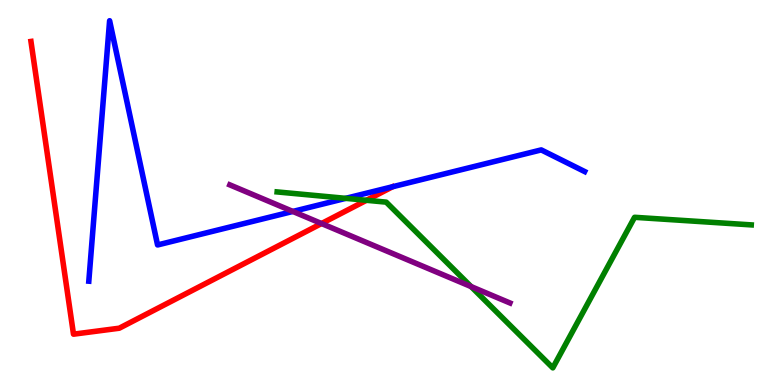[{'lines': ['blue', 'red'], 'intersections': []}, {'lines': ['green', 'red'], 'intersections': [{'x': 4.73, 'y': 4.8}]}, {'lines': ['purple', 'red'], 'intersections': [{'x': 4.15, 'y': 4.19}]}, {'lines': ['blue', 'green'], 'intersections': [{'x': 4.46, 'y': 4.85}]}, {'lines': ['blue', 'purple'], 'intersections': [{'x': 3.78, 'y': 4.51}]}, {'lines': ['green', 'purple'], 'intersections': [{'x': 6.08, 'y': 2.56}]}]